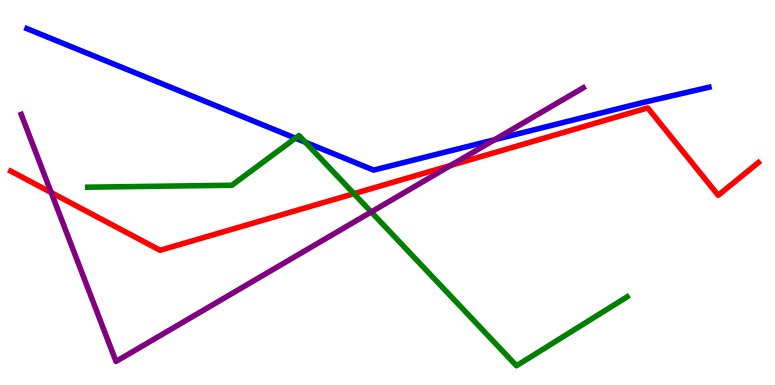[{'lines': ['blue', 'red'], 'intersections': []}, {'lines': ['green', 'red'], 'intersections': [{'x': 4.57, 'y': 4.97}]}, {'lines': ['purple', 'red'], 'intersections': [{'x': 0.661, 'y': 5.0}, {'x': 5.82, 'y': 5.7}]}, {'lines': ['blue', 'green'], 'intersections': [{'x': 3.81, 'y': 6.41}, {'x': 3.94, 'y': 6.31}]}, {'lines': ['blue', 'purple'], 'intersections': [{'x': 6.38, 'y': 6.37}]}, {'lines': ['green', 'purple'], 'intersections': [{'x': 4.79, 'y': 4.49}]}]